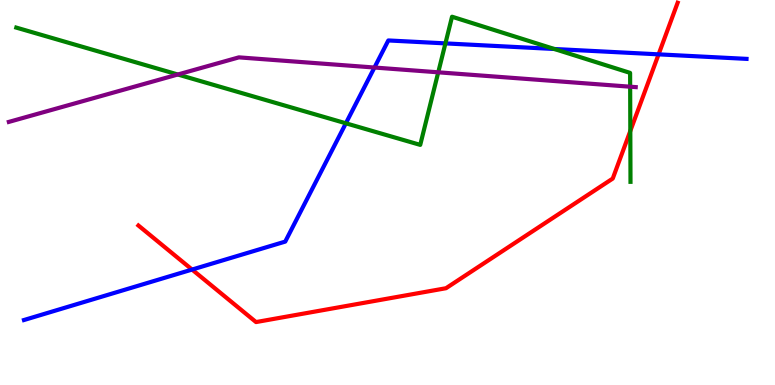[{'lines': ['blue', 'red'], 'intersections': [{'x': 2.48, 'y': 3.0}, {'x': 8.5, 'y': 8.59}]}, {'lines': ['green', 'red'], 'intersections': [{'x': 8.13, 'y': 6.6}]}, {'lines': ['purple', 'red'], 'intersections': []}, {'lines': ['blue', 'green'], 'intersections': [{'x': 4.46, 'y': 6.8}, {'x': 5.75, 'y': 8.87}, {'x': 7.15, 'y': 8.73}]}, {'lines': ['blue', 'purple'], 'intersections': [{'x': 4.83, 'y': 8.25}]}, {'lines': ['green', 'purple'], 'intersections': [{'x': 2.29, 'y': 8.06}, {'x': 5.65, 'y': 8.12}, {'x': 8.13, 'y': 7.75}]}]